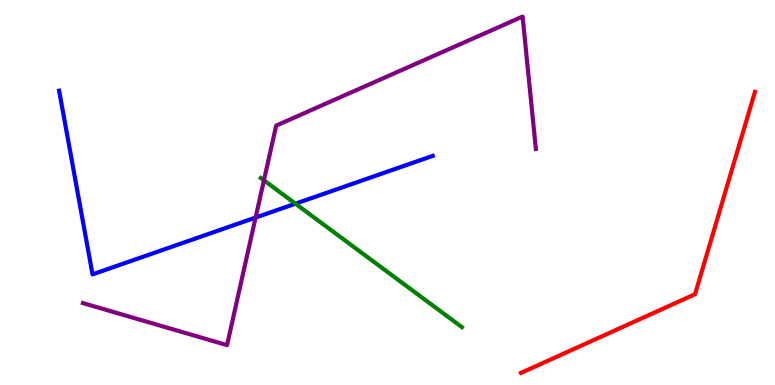[{'lines': ['blue', 'red'], 'intersections': []}, {'lines': ['green', 'red'], 'intersections': []}, {'lines': ['purple', 'red'], 'intersections': []}, {'lines': ['blue', 'green'], 'intersections': [{'x': 3.81, 'y': 4.71}]}, {'lines': ['blue', 'purple'], 'intersections': [{'x': 3.3, 'y': 4.35}]}, {'lines': ['green', 'purple'], 'intersections': [{'x': 3.41, 'y': 5.32}]}]